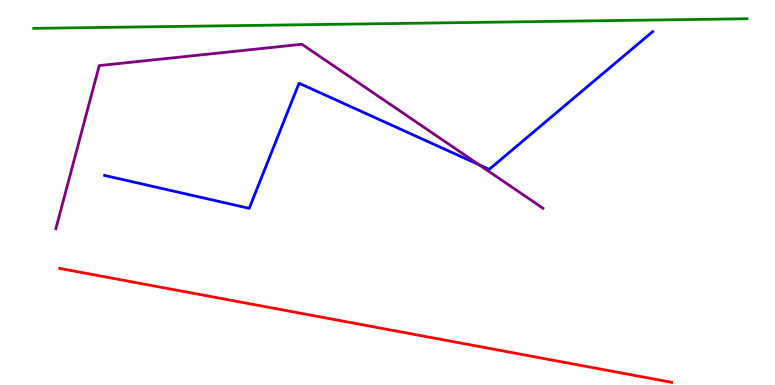[{'lines': ['blue', 'red'], 'intersections': []}, {'lines': ['green', 'red'], 'intersections': []}, {'lines': ['purple', 'red'], 'intersections': []}, {'lines': ['blue', 'green'], 'intersections': []}, {'lines': ['blue', 'purple'], 'intersections': [{'x': 6.18, 'y': 5.72}]}, {'lines': ['green', 'purple'], 'intersections': []}]